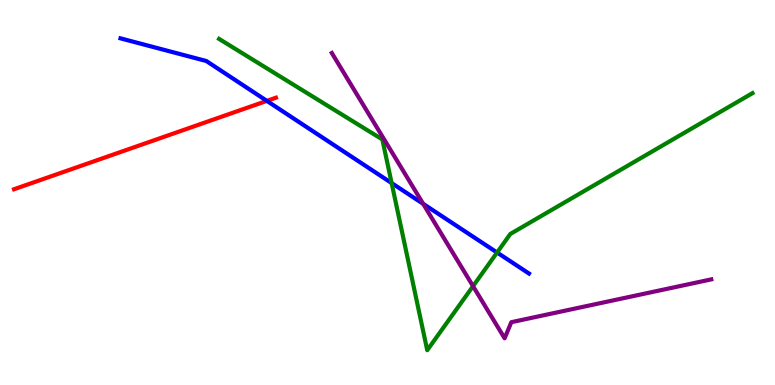[{'lines': ['blue', 'red'], 'intersections': [{'x': 3.44, 'y': 7.38}]}, {'lines': ['green', 'red'], 'intersections': []}, {'lines': ['purple', 'red'], 'intersections': []}, {'lines': ['blue', 'green'], 'intersections': [{'x': 5.05, 'y': 5.24}, {'x': 6.41, 'y': 3.44}]}, {'lines': ['blue', 'purple'], 'intersections': [{'x': 5.46, 'y': 4.71}]}, {'lines': ['green', 'purple'], 'intersections': [{'x': 6.1, 'y': 2.57}]}]